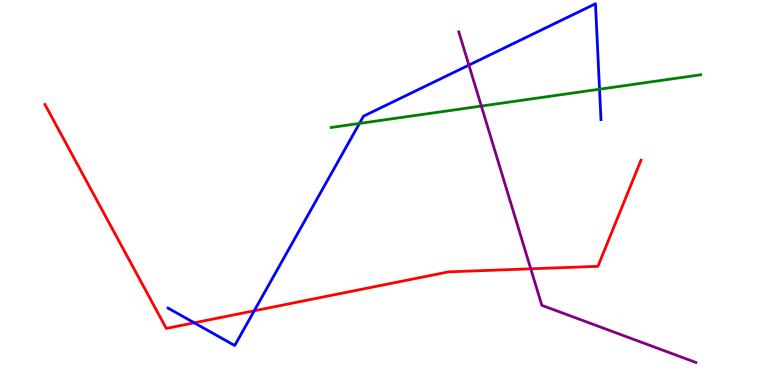[{'lines': ['blue', 'red'], 'intersections': [{'x': 2.51, 'y': 1.62}, {'x': 3.28, 'y': 1.93}]}, {'lines': ['green', 'red'], 'intersections': []}, {'lines': ['purple', 'red'], 'intersections': [{'x': 6.85, 'y': 3.02}]}, {'lines': ['blue', 'green'], 'intersections': [{'x': 4.64, 'y': 6.79}, {'x': 7.74, 'y': 7.68}]}, {'lines': ['blue', 'purple'], 'intersections': [{'x': 6.05, 'y': 8.31}]}, {'lines': ['green', 'purple'], 'intersections': [{'x': 6.21, 'y': 7.25}]}]